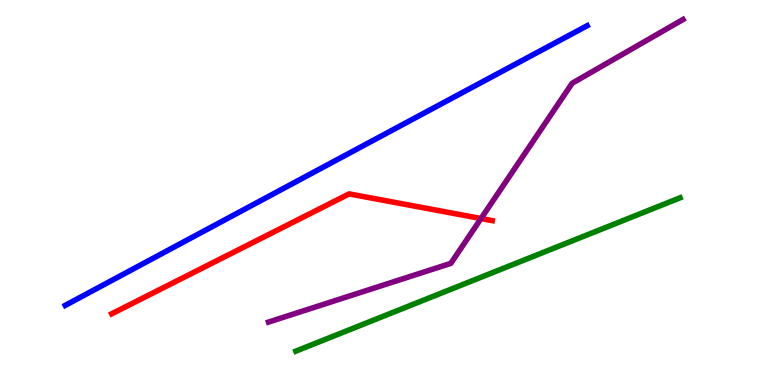[{'lines': ['blue', 'red'], 'intersections': []}, {'lines': ['green', 'red'], 'intersections': []}, {'lines': ['purple', 'red'], 'intersections': [{'x': 6.21, 'y': 4.32}]}, {'lines': ['blue', 'green'], 'intersections': []}, {'lines': ['blue', 'purple'], 'intersections': []}, {'lines': ['green', 'purple'], 'intersections': []}]